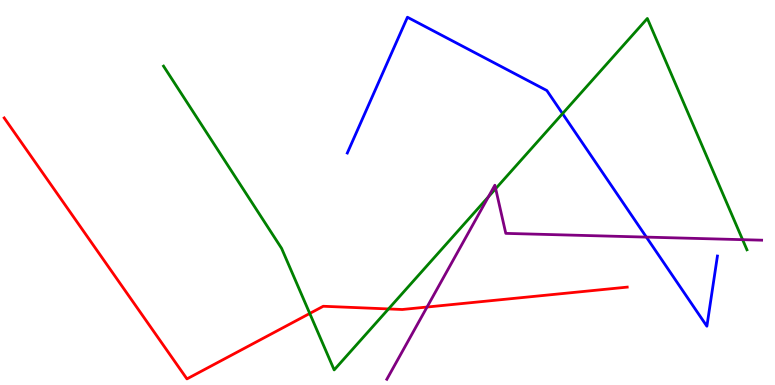[{'lines': ['blue', 'red'], 'intersections': []}, {'lines': ['green', 'red'], 'intersections': [{'x': 4.0, 'y': 1.86}, {'x': 5.01, 'y': 1.98}]}, {'lines': ['purple', 'red'], 'intersections': [{'x': 5.51, 'y': 2.03}]}, {'lines': ['blue', 'green'], 'intersections': [{'x': 7.26, 'y': 7.05}]}, {'lines': ['blue', 'purple'], 'intersections': [{'x': 8.34, 'y': 3.84}]}, {'lines': ['green', 'purple'], 'intersections': [{'x': 6.3, 'y': 4.89}, {'x': 6.4, 'y': 5.1}, {'x': 9.58, 'y': 3.77}]}]